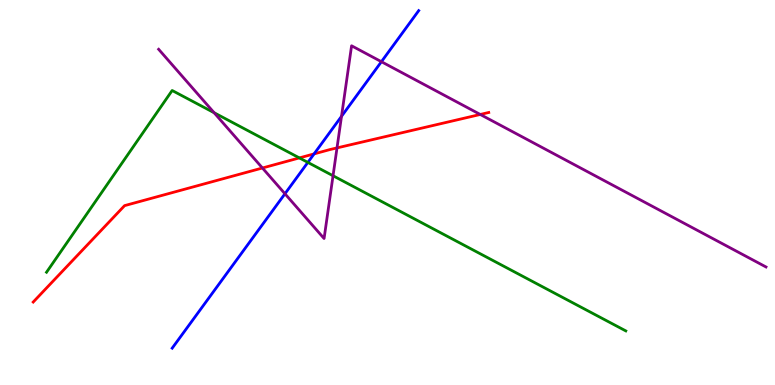[{'lines': ['blue', 'red'], 'intersections': [{'x': 4.05, 'y': 6.0}]}, {'lines': ['green', 'red'], 'intersections': [{'x': 3.86, 'y': 5.9}]}, {'lines': ['purple', 'red'], 'intersections': [{'x': 3.39, 'y': 5.64}, {'x': 4.35, 'y': 6.16}, {'x': 6.2, 'y': 7.03}]}, {'lines': ['blue', 'green'], 'intersections': [{'x': 3.97, 'y': 5.78}]}, {'lines': ['blue', 'purple'], 'intersections': [{'x': 3.68, 'y': 4.97}, {'x': 4.41, 'y': 6.98}, {'x': 4.92, 'y': 8.4}]}, {'lines': ['green', 'purple'], 'intersections': [{'x': 2.76, 'y': 7.07}, {'x': 4.3, 'y': 5.44}]}]